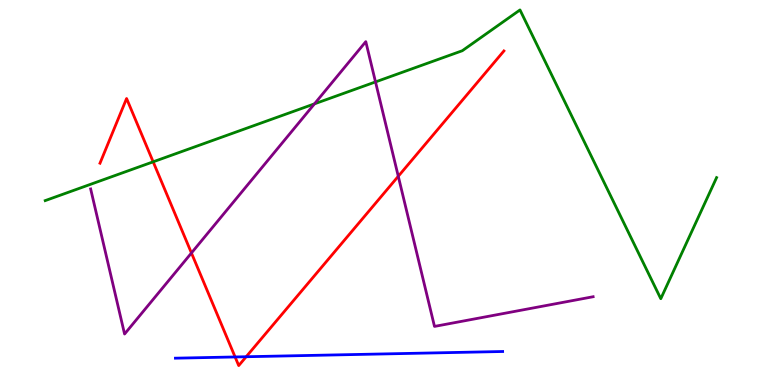[{'lines': ['blue', 'red'], 'intersections': [{'x': 3.03, 'y': 0.728}, {'x': 3.18, 'y': 0.734}]}, {'lines': ['green', 'red'], 'intersections': [{'x': 1.98, 'y': 5.8}]}, {'lines': ['purple', 'red'], 'intersections': [{'x': 2.47, 'y': 3.43}, {'x': 5.14, 'y': 5.42}]}, {'lines': ['blue', 'green'], 'intersections': []}, {'lines': ['blue', 'purple'], 'intersections': []}, {'lines': ['green', 'purple'], 'intersections': [{'x': 4.06, 'y': 7.3}, {'x': 4.85, 'y': 7.87}]}]